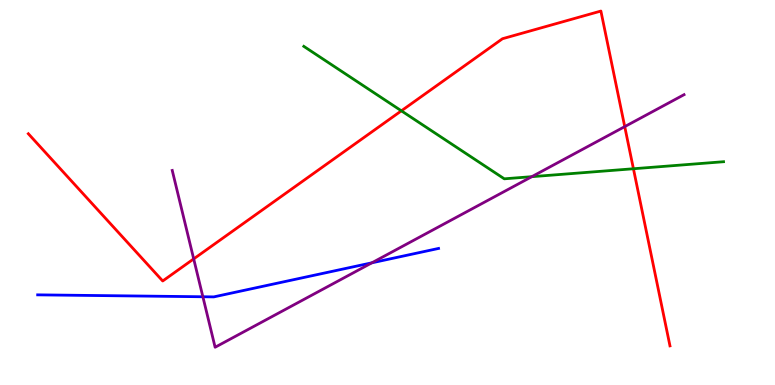[{'lines': ['blue', 'red'], 'intersections': []}, {'lines': ['green', 'red'], 'intersections': [{'x': 5.18, 'y': 7.12}, {'x': 8.17, 'y': 5.62}]}, {'lines': ['purple', 'red'], 'intersections': [{'x': 2.5, 'y': 3.28}, {'x': 8.06, 'y': 6.71}]}, {'lines': ['blue', 'green'], 'intersections': []}, {'lines': ['blue', 'purple'], 'intersections': [{'x': 2.62, 'y': 2.29}, {'x': 4.8, 'y': 3.17}]}, {'lines': ['green', 'purple'], 'intersections': [{'x': 6.86, 'y': 5.41}]}]